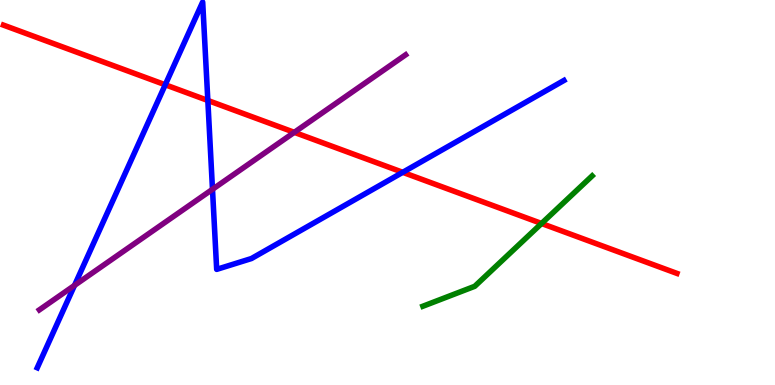[{'lines': ['blue', 'red'], 'intersections': [{'x': 2.13, 'y': 7.8}, {'x': 2.68, 'y': 7.39}, {'x': 5.2, 'y': 5.52}]}, {'lines': ['green', 'red'], 'intersections': [{'x': 6.99, 'y': 4.2}]}, {'lines': ['purple', 'red'], 'intersections': [{'x': 3.8, 'y': 6.56}]}, {'lines': ['blue', 'green'], 'intersections': []}, {'lines': ['blue', 'purple'], 'intersections': [{'x': 0.961, 'y': 2.59}, {'x': 2.74, 'y': 5.08}]}, {'lines': ['green', 'purple'], 'intersections': []}]